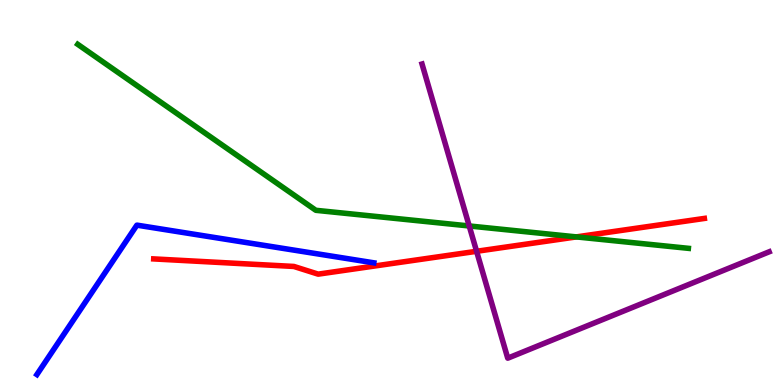[{'lines': ['blue', 'red'], 'intersections': []}, {'lines': ['green', 'red'], 'intersections': [{'x': 7.44, 'y': 3.85}]}, {'lines': ['purple', 'red'], 'intersections': [{'x': 6.15, 'y': 3.47}]}, {'lines': ['blue', 'green'], 'intersections': []}, {'lines': ['blue', 'purple'], 'intersections': []}, {'lines': ['green', 'purple'], 'intersections': [{'x': 6.05, 'y': 4.13}]}]